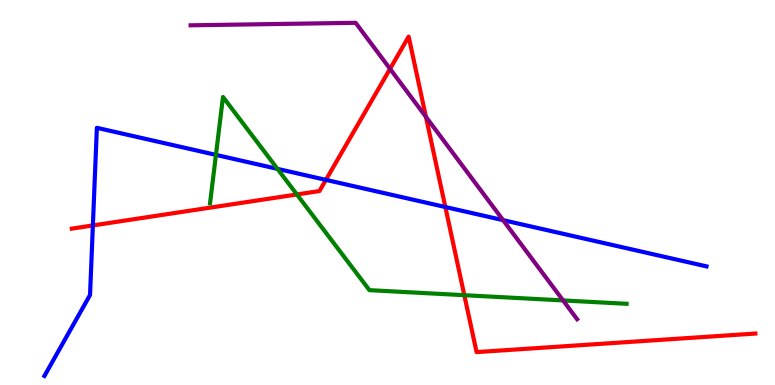[{'lines': ['blue', 'red'], 'intersections': [{'x': 1.2, 'y': 4.14}, {'x': 4.21, 'y': 5.33}, {'x': 5.75, 'y': 4.62}]}, {'lines': ['green', 'red'], 'intersections': [{'x': 3.83, 'y': 4.95}, {'x': 5.99, 'y': 2.33}]}, {'lines': ['purple', 'red'], 'intersections': [{'x': 5.03, 'y': 8.21}, {'x': 5.5, 'y': 6.96}]}, {'lines': ['blue', 'green'], 'intersections': [{'x': 2.79, 'y': 5.98}, {'x': 3.58, 'y': 5.61}]}, {'lines': ['blue', 'purple'], 'intersections': [{'x': 6.49, 'y': 4.28}]}, {'lines': ['green', 'purple'], 'intersections': [{'x': 7.27, 'y': 2.2}]}]